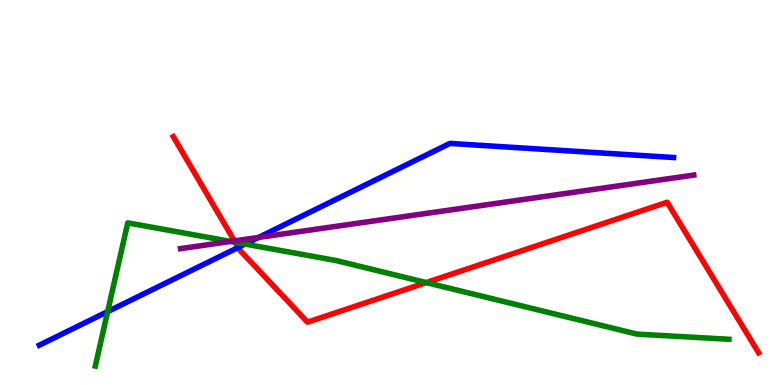[{'lines': ['blue', 'red'], 'intersections': [{'x': 3.07, 'y': 3.57}]}, {'lines': ['green', 'red'], 'intersections': [{'x': 3.04, 'y': 3.71}, {'x': 5.5, 'y': 2.66}]}, {'lines': ['purple', 'red'], 'intersections': [{'x': 3.02, 'y': 3.74}]}, {'lines': ['blue', 'green'], 'intersections': [{'x': 1.39, 'y': 1.91}, {'x': 3.16, 'y': 3.66}]}, {'lines': ['blue', 'purple'], 'intersections': [{'x': 3.34, 'y': 3.83}]}, {'lines': ['green', 'purple'], 'intersections': [{'x': 2.98, 'y': 3.73}]}]